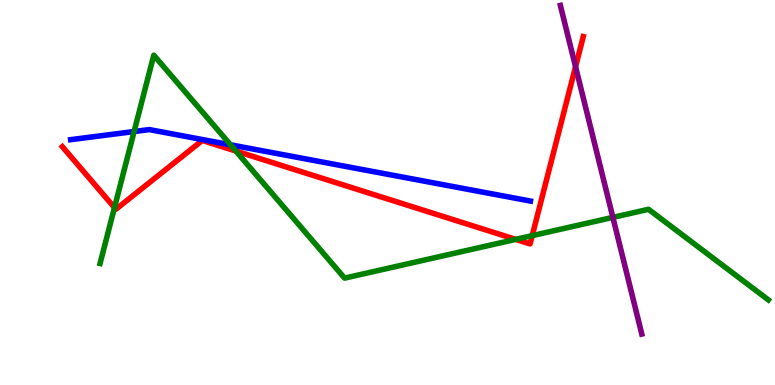[{'lines': ['blue', 'red'], 'intersections': []}, {'lines': ['green', 'red'], 'intersections': [{'x': 1.48, 'y': 4.61}, {'x': 3.04, 'y': 6.08}, {'x': 6.65, 'y': 3.78}, {'x': 6.87, 'y': 3.88}]}, {'lines': ['purple', 'red'], 'intersections': [{'x': 7.43, 'y': 8.27}]}, {'lines': ['blue', 'green'], 'intersections': [{'x': 1.73, 'y': 6.58}, {'x': 2.97, 'y': 6.24}]}, {'lines': ['blue', 'purple'], 'intersections': []}, {'lines': ['green', 'purple'], 'intersections': [{'x': 7.91, 'y': 4.35}]}]